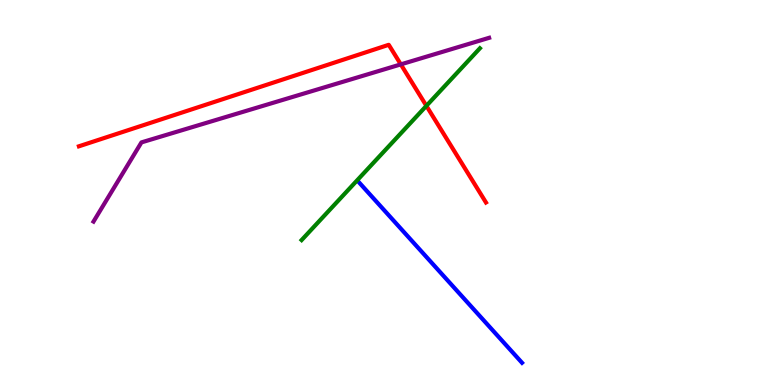[{'lines': ['blue', 'red'], 'intersections': []}, {'lines': ['green', 'red'], 'intersections': [{'x': 5.5, 'y': 7.25}]}, {'lines': ['purple', 'red'], 'intersections': [{'x': 5.17, 'y': 8.33}]}, {'lines': ['blue', 'green'], 'intersections': []}, {'lines': ['blue', 'purple'], 'intersections': []}, {'lines': ['green', 'purple'], 'intersections': []}]